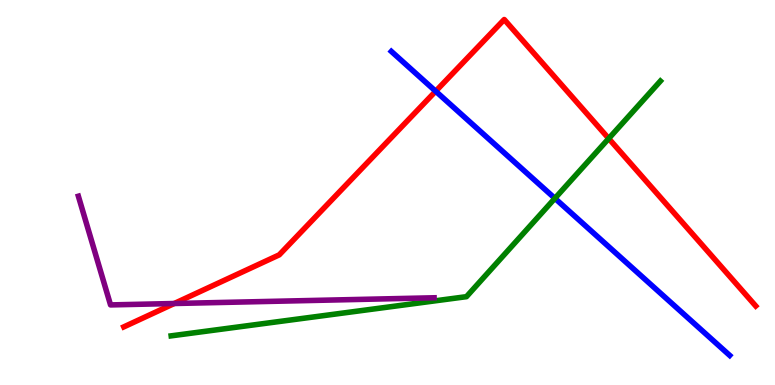[{'lines': ['blue', 'red'], 'intersections': [{'x': 5.62, 'y': 7.63}]}, {'lines': ['green', 'red'], 'intersections': [{'x': 7.85, 'y': 6.4}]}, {'lines': ['purple', 'red'], 'intersections': [{'x': 2.25, 'y': 2.12}]}, {'lines': ['blue', 'green'], 'intersections': [{'x': 7.16, 'y': 4.85}]}, {'lines': ['blue', 'purple'], 'intersections': []}, {'lines': ['green', 'purple'], 'intersections': []}]